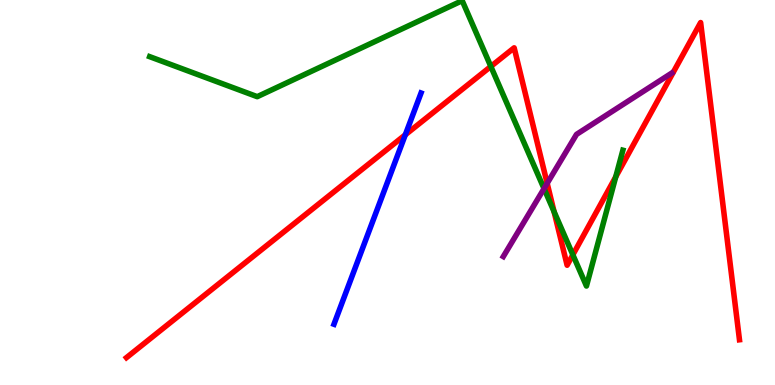[{'lines': ['blue', 'red'], 'intersections': [{'x': 5.23, 'y': 6.5}]}, {'lines': ['green', 'red'], 'intersections': [{'x': 6.33, 'y': 8.27}, {'x': 7.15, 'y': 4.5}, {'x': 7.39, 'y': 3.38}, {'x': 7.95, 'y': 5.41}]}, {'lines': ['purple', 'red'], 'intersections': [{'x': 7.06, 'y': 5.24}]}, {'lines': ['blue', 'green'], 'intersections': []}, {'lines': ['blue', 'purple'], 'intersections': []}, {'lines': ['green', 'purple'], 'intersections': [{'x': 7.02, 'y': 5.1}]}]